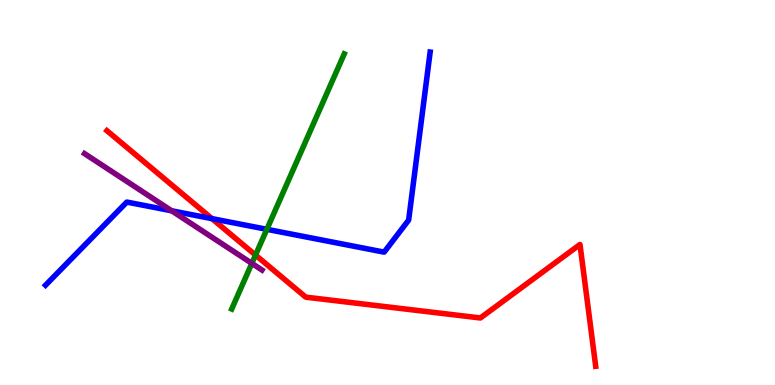[{'lines': ['blue', 'red'], 'intersections': [{'x': 2.74, 'y': 4.32}]}, {'lines': ['green', 'red'], 'intersections': [{'x': 3.3, 'y': 3.37}]}, {'lines': ['purple', 'red'], 'intersections': []}, {'lines': ['blue', 'green'], 'intersections': [{'x': 3.44, 'y': 4.04}]}, {'lines': ['blue', 'purple'], 'intersections': [{'x': 2.22, 'y': 4.52}]}, {'lines': ['green', 'purple'], 'intersections': [{'x': 3.25, 'y': 3.16}]}]